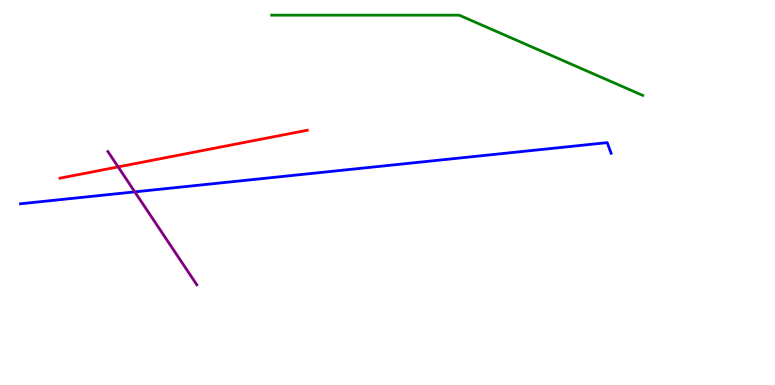[{'lines': ['blue', 'red'], 'intersections': []}, {'lines': ['green', 'red'], 'intersections': []}, {'lines': ['purple', 'red'], 'intersections': [{'x': 1.52, 'y': 5.66}]}, {'lines': ['blue', 'green'], 'intersections': []}, {'lines': ['blue', 'purple'], 'intersections': [{'x': 1.74, 'y': 5.02}]}, {'lines': ['green', 'purple'], 'intersections': []}]